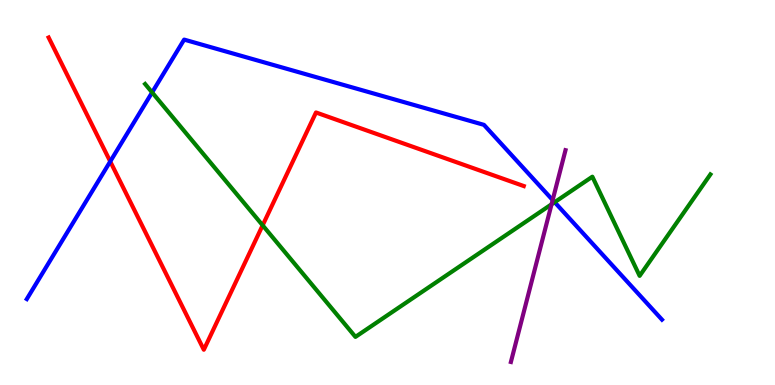[{'lines': ['blue', 'red'], 'intersections': [{'x': 1.42, 'y': 5.81}]}, {'lines': ['green', 'red'], 'intersections': [{'x': 3.39, 'y': 4.15}]}, {'lines': ['purple', 'red'], 'intersections': []}, {'lines': ['blue', 'green'], 'intersections': [{'x': 1.96, 'y': 7.6}, {'x': 7.16, 'y': 4.75}]}, {'lines': ['blue', 'purple'], 'intersections': [{'x': 7.13, 'y': 4.8}]}, {'lines': ['green', 'purple'], 'intersections': [{'x': 7.12, 'y': 4.69}]}]